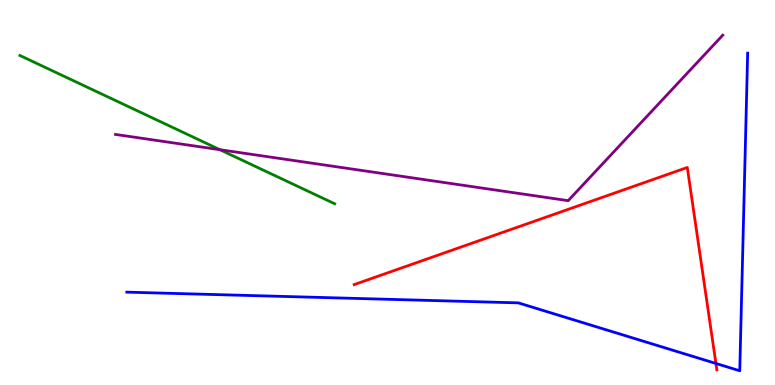[{'lines': ['blue', 'red'], 'intersections': [{'x': 9.24, 'y': 0.559}]}, {'lines': ['green', 'red'], 'intersections': []}, {'lines': ['purple', 'red'], 'intersections': []}, {'lines': ['blue', 'green'], 'intersections': []}, {'lines': ['blue', 'purple'], 'intersections': []}, {'lines': ['green', 'purple'], 'intersections': [{'x': 2.84, 'y': 6.11}]}]